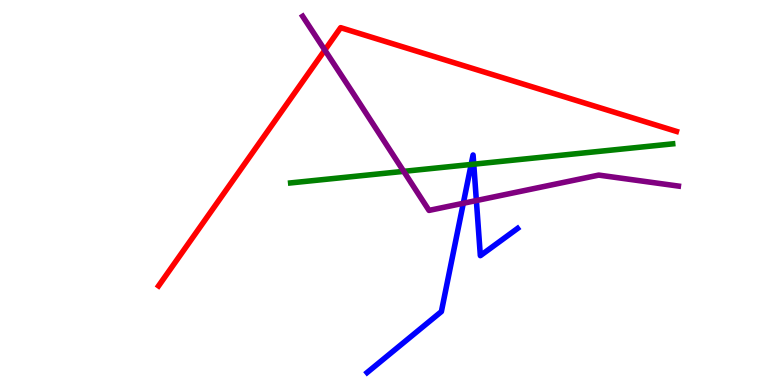[{'lines': ['blue', 'red'], 'intersections': []}, {'lines': ['green', 'red'], 'intersections': []}, {'lines': ['purple', 'red'], 'intersections': [{'x': 4.19, 'y': 8.7}]}, {'lines': ['blue', 'green'], 'intersections': [{'x': 6.08, 'y': 5.73}, {'x': 6.11, 'y': 5.74}]}, {'lines': ['blue', 'purple'], 'intersections': [{'x': 5.98, 'y': 4.72}, {'x': 6.15, 'y': 4.79}]}, {'lines': ['green', 'purple'], 'intersections': [{'x': 5.21, 'y': 5.55}]}]